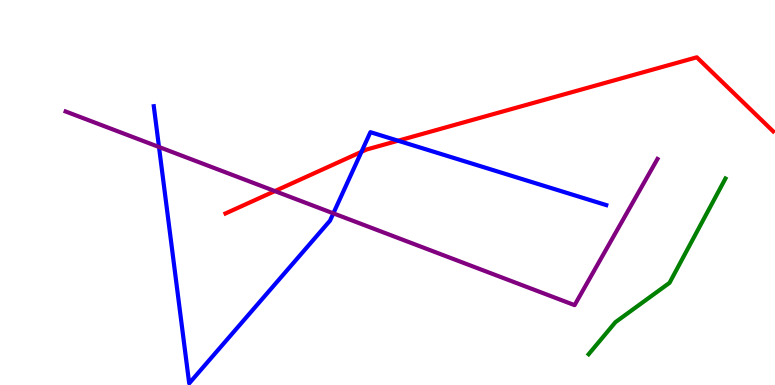[{'lines': ['blue', 'red'], 'intersections': [{'x': 4.66, 'y': 6.06}, {'x': 5.14, 'y': 6.34}]}, {'lines': ['green', 'red'], 'intersections': []}, {'lines': ['purple', 'red'], 'intersections': [{'x': 3.55, 'y': 5.04}]}, {'lines': ['blue', 'green'], 'intersections': []}, {'lines': ['blue', 'purple'], 'intersections': [{'x': 2.05, 'y': 6.18}, {'x': 4.3, 'y': 4.46}]}, {'lines': ['green', 'purple'], 'intersections': []}]